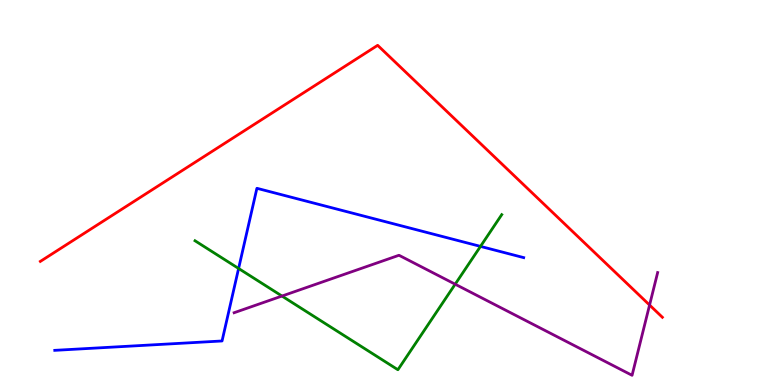[{'lines': ['blue', 'red'], 'intersections': []}, {'lines': ['green', 'red'], 'intersections': []}, {'lines': ['purple', 'red'], 'intersections': [{'x': 8.38, 'y': 2.08}]}, {'lines': ['blue', 'green'], 'intersections': [{'x': 3.08, 'y': 3.03}, {'x': 6.2, 'y': 3.6}]}, {'lines': ['blue', 'purple'], 'intersections': []}, {'lines': ['green', 'purple'], 'intersections': [{'x': 3.64, 'y': 2.31}, {'x': 5.87, 'y': 2.62}]}]